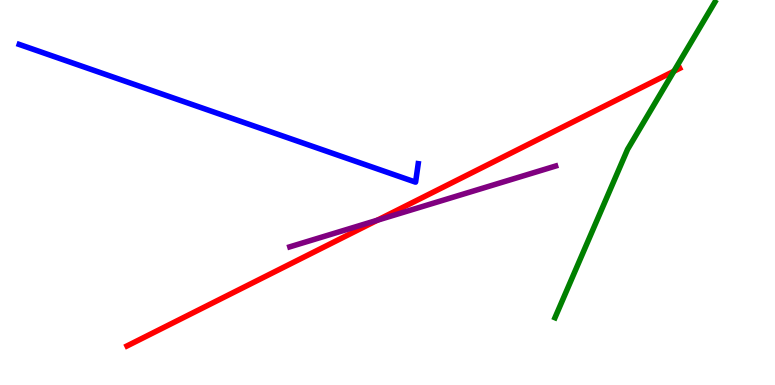[{'lines': ['blue', 'red'], 'intersections': []}, {'lines': ['green', 'red'], 'intersections': [{'x': 8.7, 'y': 8.15}]}, {'lines': ['purple', 'red'], 'intersections': [{'x': 4.87, 'y': 4.28}]}, {'lines': ['blue', 'green'], 'intersections': []}, {'lines': ['blue', 'purple'], 'intersections': []}, {'lines': ['green', 'purple'], 'intersections': []}]